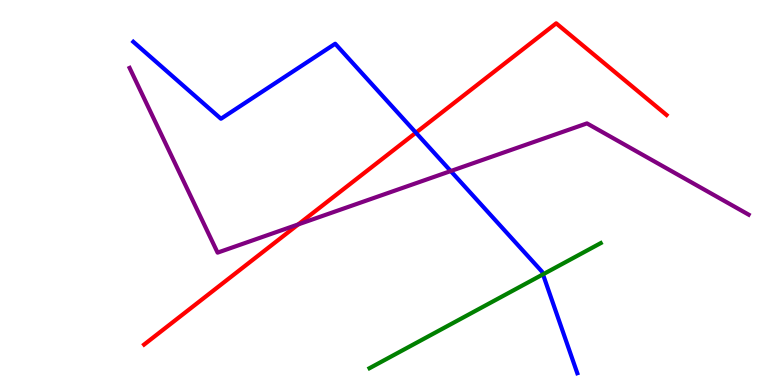[{'lines': ['blue', 'red'], 'intersections': [{'x': 5.37, 'y': 6.55}]}, {'lines': ['green', 'red'], 'intersections': []}, {'lines': ['purple', 'red'], 'intersections': [{'x': 3.85, 'y': 4.17}]}, {'lines': ['blue', 'green'], 'intersections': [{'x': 7.01, 'y': 2.87}]}, {'lines': ['blue', 'purple'], 'intersections': [{'x': 5.82, 'y': 5.56}]}, {'lines': ['green', 'purple'], 'intersections': []}]